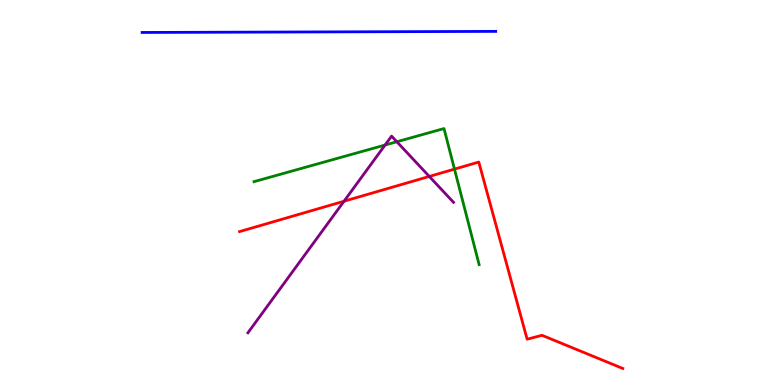[{'lines': ['blue', 'red'], 'intersections': []}, {'lines': ['green', 'red'], 'intersections': [{'x': 5.86, 'y': 5.61}]}, {'lines': ['purple', 'red'], 'intersections': [{'x': 4.44, 'y': 4.77}, {'x': 5.54, 'y': 5.42}]}, {'lines': ['blue', 'green'], 'intersections': []}, {'lines': ['blue', 'purple'], 'intersections': []}, {'lines': ['green', 'purple'], 'intersections': [{'x': 4.97, 'y': 6.23}, {'x': 5.12, 'y': 6.32}]}]